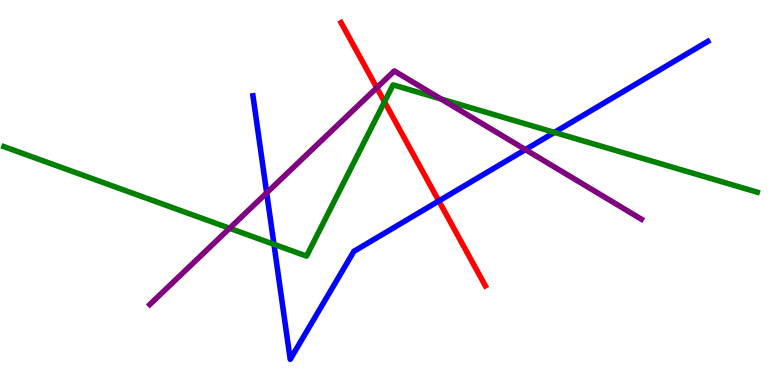[{'lines': ['blue', 'red'], 'intersections': [{'x': 5.66, 'y': 4.78}]}, {'lines': ['green', 'red'], 'intersections': [{'x': 4.96, 'y': 7.36}]}, {'lines': ['purple', 'red'], 'intersections': [{'x': 4.86, 'y': 7.72}]}, {'lines': ['blue', 'green'], 'intersections': [{'x': 3.53, 'y': 3.65}, {'x': 7.15, 'y': 6.56}]}, {'lines': ['blue', 'purple'], 'intersections': [{'x': 3.44, 'y': 4.99}, {'x': 6.78, 'y': 6.11}]}, {'lines': ['green', 'purple'], 'intersections': [{'x': 2.96, 'y': 4.07}, {'x': 5.69, 'y': 7.43}]}]